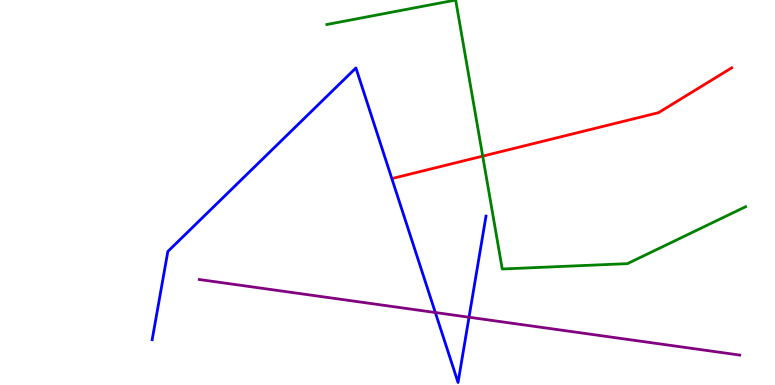[{'lines': ['blue', 'red'], 'intersections': []}, {'lines': ['green', 'red'], 'intersections': [{'x': 6.23, 'y': 5.94}]}, {'lines': ['purple', 'red'], 'intersections': []}, {'lines': ['blue', 'green'], 'intersections': []}, {'lines': ['blue', 'purple'], 'intersections': [{'x': 5.62, 'y': 1.88}, {'x': 6.05, 'y': 1.76}]}, {'lines': ['green', 'purple'], 'intersections': []}]